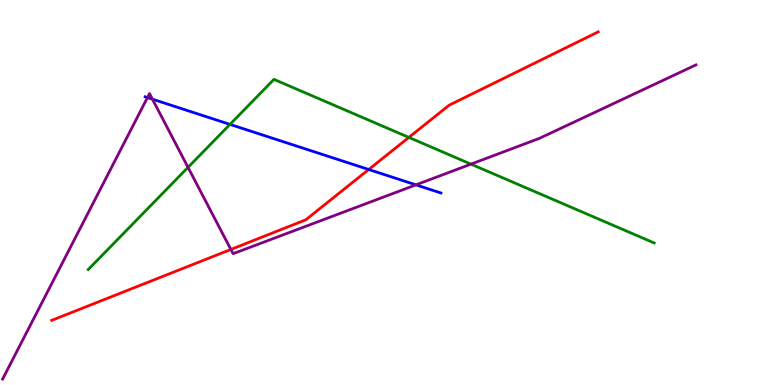[{'lines': ['blue', 'red'], 'intersections': [{'x': 4.76, 'y': 5.6}]}, {'lines': ['green', 'red'], 'intersections': [{'x': 5.28, 'y': 6.43}]}, {'lines': ['purple', 'red'], 'intersections': [{'x': 2.98, 'y': 3.52}]}, {'lines': ['blue', 'green'], 'intersections': [{'x': 2.97, 'y': 6.77}]}, {'lines': ['blue', 'purple'], 'intersections': [{'x': 1.9, 'y': 7.47}, {'x': 1.97, 'y': 7.42}, {'x': 5.37, 'y': 5.2}]}, {'lines': ['green', 'purple'], 'intersections': [{'x': 2.43, 'y': 5.65}, {'x': 6.08, 'y': 5.74}]}]